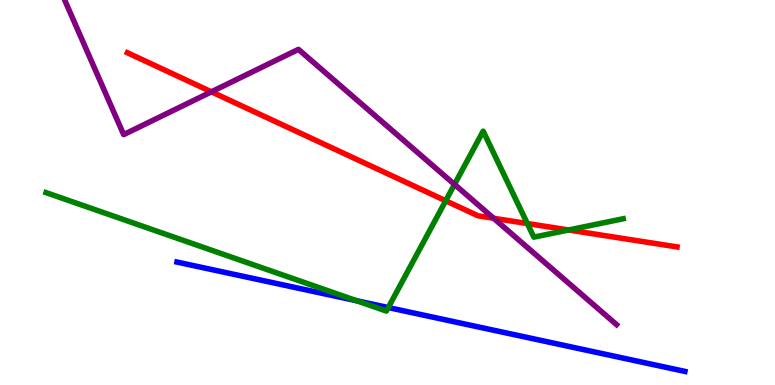[{'lines': ['blue', 'red'], 'intersections': []}, {'lines': ['green', 'red'], 'intersections': [{'x': 5.75, 'y': 4.79}, {'x': 6.8, 'y': 4.19}, {'x': 7.34, 'y': 4.03}]}, {'lines': ['purple', 'red'], 'intersections': [{'x': 2.73, 'y': 7.62}, {'x': 6.37, 'y': 4.33}]}, {'lines': ['blue', 'green'], 'intersections': [{'x': 4.6, 'y': 2.19}, {'x': 5.01, 'y': 2.01}]}, {'lines': ['blue', 'purple'], 'intersections': []}, {'lines': ['green', 'purple'], 'intersections': [{'x': 5.86, 'y': 5.21}]}]